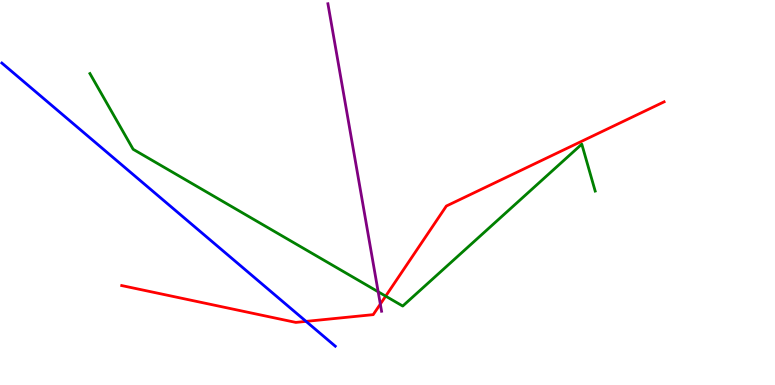[{'lines': ['blue', 'red'], 'intersections': [{'x': 3.95, 'y': 1.65}]}, {'lines': ['green', 'red'], 'intersections': [{'x': 4.98, 'y': 2.31}]}, {'lines': ['purple', 'red'], 'intersections': [{'x': 4.91, 'y': 2.1}]}, {'lines': ['blue', 'green'], 'intersections': []}, {'lines': ['blue', 'purple'], 'intersections': []}, {'lines': ['green', 'purple'], 'intersections': [{'x': 4.88, 'y': 2.42}]}]